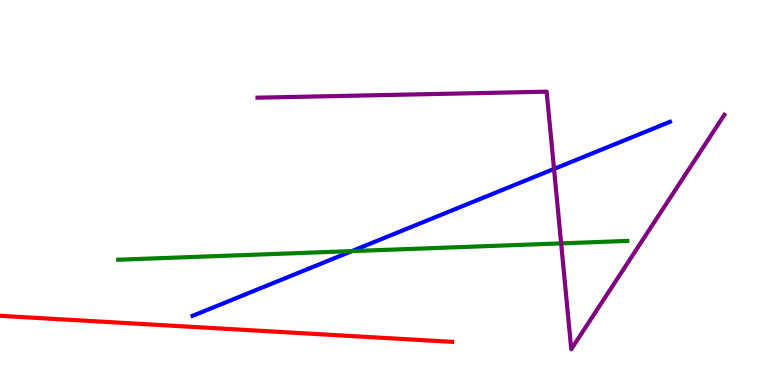[{'lines': ['blue', 'red'], 'intersections': []}, {'lines': ['green', 'red'], 'intersections': []}, {'lines': ['purple', 'red'], 'intersections': []}, {'lines': ['blue', 'green'], 'intersections': [{'x': 4.54, 'y': 3.48}]}, {'lines': ['blue', 'purple'], 'intersections': [{'x': 7.15, 'y': 5.61}]}, {'lines': ['green', 'purple'], 'intersections': [{'x': 7.24, 'y': 3.68}]}]